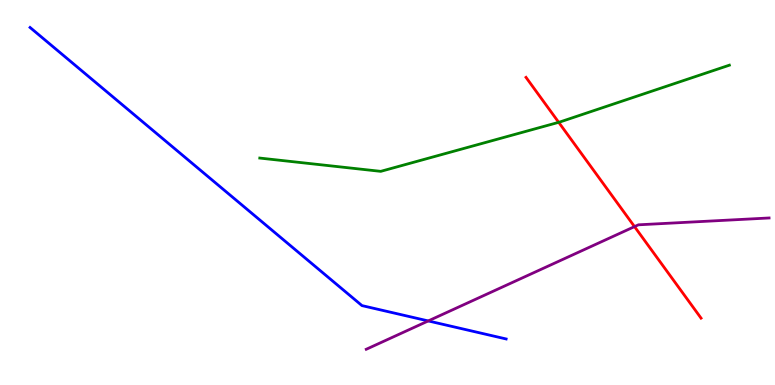[{'lines': ['blue', 'red'], 'intersections': []}, {'lines': ['green', 'red'], 'intersections': [{'x': 7.21, 'y': 6.82}]}, {'lines': ['purple', 'red'], 'intersections': [{'x': 8.19, 'y': 4.11}]}, {'lines': ['blue', 'green'], 'intersections': []}, {'lines': ['blue', 'purple'], 'intersections': [{'x': 5.53, 'y': 1.66}]}, {'lines': ['green', 'purple'], 'intersections': []}]